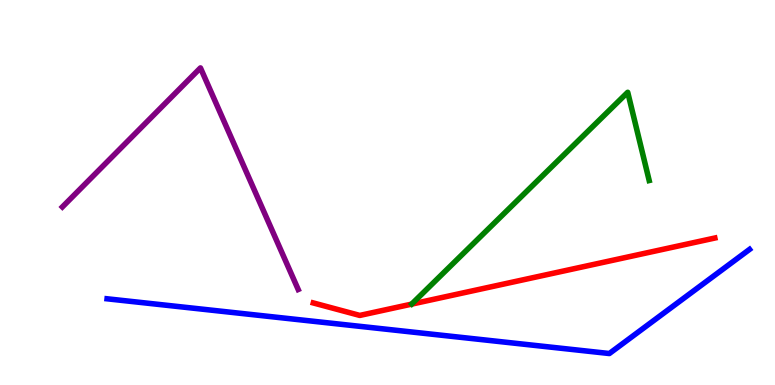[{'lines': ['blue', 'red'], 'intersections': []}, {'lines': ['green', 'red'], 'intersections': []}, {'lines': ['purple', 'red'], 'intersections': []}, {'lines': ['blue', 'green'], 'intersections': []}, {'lines': ['blue', 'purple'], 'intersections': []}, {'lines': ['green', 'purple'], 'intersections': []}]